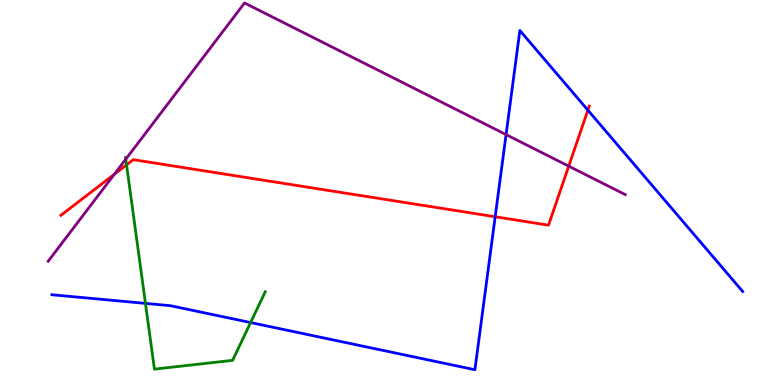[{'lines': ['blue', 'red'], 'intersections': [{'x': 6.39, 'y': 4.37}, {'x': 7.59, 'y': 7.14}]}, {'lines': ['green', 'red'], 'intersections': [{'x': 1.63, 'y': 5.72}]}, {'lines': ['purple', 'red'], 'intersections': [{'x': 1.48, 'y': 5.47}, {'x': 7.34, 'y': 5.68}]}, {'lines': ['blue', 'green'], 'intersections': [{'x': 1.88, 'y': 2.12}, {'x': 3.23, 'y': 1.62}]}, {'lines': ['blue', 'purple'], 'intersections': [{'x': 6.53, 'y': 6.5}]}, {'lines': ['green', 'purple'], 'intersections': [{'x': 1.62, 'y': 5.87}]}]